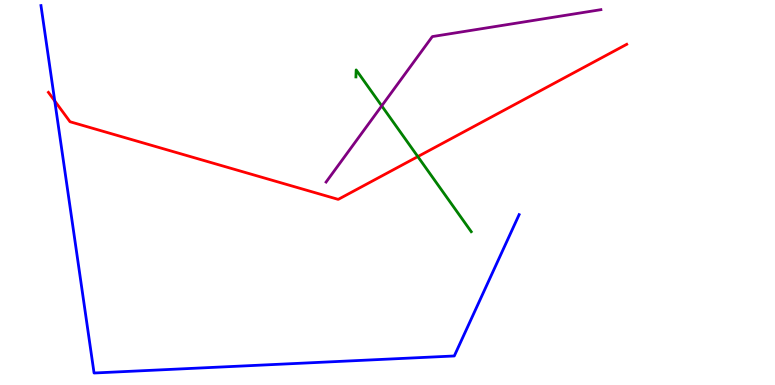[{'lines': ['blue', 'red'], 'intersections': [{'x': 0.706, 'y': 7.38}]}, {'lines': ['green', 'red'], 'intersections': [{'x': 5.39, 'y': 5.93}]}, {'lines': ['purple', 'red'], 'intersections': []}, {'lines': ['blue', 'green'], 'intersections': []}, {'lines': ['blue', 'purple'], 'intersections': []}, {'lines': ['green', 'purple'], 'intersections': [{'x': 4.93, 'y': 7.25}]}]